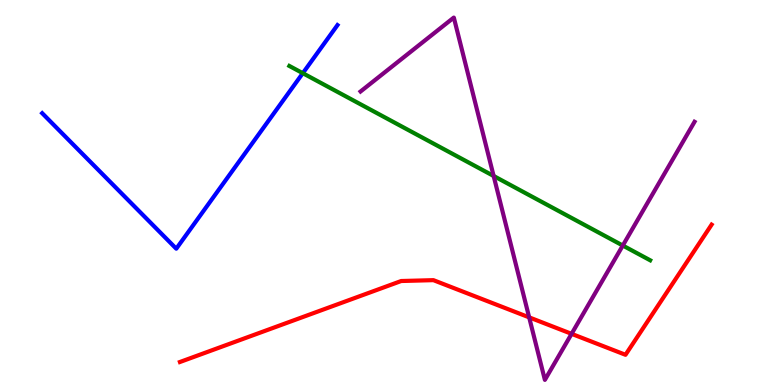[{'lines': ['blue', 'red'], 'intersections': []}, {'lines': ['green', 'red'], 'intersections': []}, {'lines': ['purple', 'red'], 'intersections': [{'x': 6.83, 'y': 1.76}, {'x': 7.38, 'y': 1.33}]}, {'lines': ['blue', 'green'], 'intersections': [{'x': 3.91, 'y': 8.1}]}, {'lines': ['blue', 'purple'], 'intersections': []}, {'lines': ['green', 'purple'], 'intersections': [{'x': 6.37, 'y': 5.43}, {'x': 8.04, 'y': 3.62}]}]